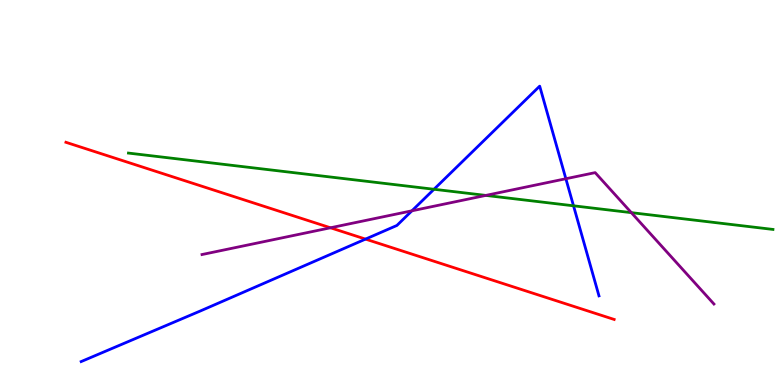[{'lines': ['blue', 'red'], 'intersections': [{'x': 4.72, 'y': 3.79}]}, {'lines': ['green', 'red'], 'intersections': []}, {'lines': ['purple', 'red'], 'intersections': [{'x': 4.26, 'y': 4.08}]}, {'lines': ['blue', 'green'], 'intersections': [{'x': 5.6, 'y': 5.08}, {'x': 7.4, 'y': 4.65}]}, {'lines': ['blue', 'purple'], 'intersections': [{'x': 5.32, 'y': 4.52}, {'x': 7.3, 'y': 5.36}]}, {'lines': ['green', 'purple'], 'intersections': [{'x': 6.27, 'y': 4.92}, {'x': 8.15, 'y': 4.48}]}]